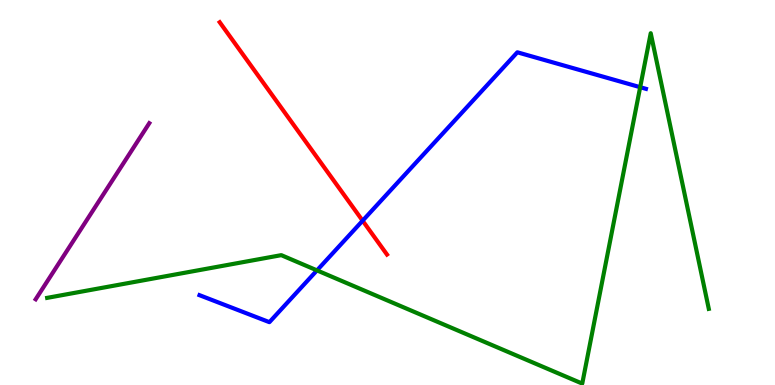[{'lines': ['blue', 'red'], 'intersections': [{'x': 4.68, 'y': 4.27}]}, {'lines': ['green', 'red'], 'intersections': []}, {'lines': ['purple', 'red'], 'intersections': []}, {'lines': ['blue', 'green'], 'intersections': [{'x': 4.09, 'y': 2.98}, {'x': 8.26, 'y': 7.74}]}, {'lines': ['blue', 'purple'], 'intersections': []}, {'lines': ['green', 'purple'], 'intersections': []}]